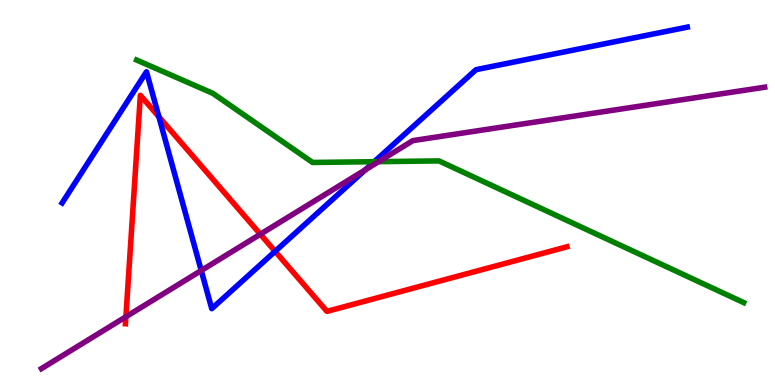[{'lines': ['blue', 'red'], 'intersections': [{'x': 2.05, 'y': 6.97}, {'x': 3.55, 'y': 3.47}]}, {'lines': ['green', 'red'], 'intersections': []}, {'lines': ['purple', 'red'], 'intersections': [{'x': 1.62, 'y': 1.77}, {'x': 3.36, 'y': 3.92}]}, {'lines': ['blue', 'green'], 'intersections': [{'x': 4.83, 'y': 5.8}]}, {'lines': ['blue', 'purple'], 'intersections': [{'x': 2.6, 'y': 2.97}, {'x': 4.71, 'y': 5.59}]}, {'lines': ['green', 'purple'], 'intersections': [{'x': 4.88, 'y': 5.8}]}]